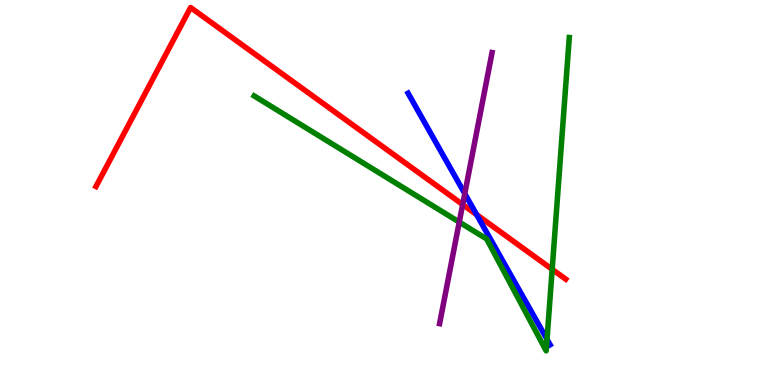[{'lines': ['blue', 'red'], 'intersections': [{'x': 6.15, 'y': 4.42}]}, {'lines': ['green', 'red'], 'intersections': [{'x': 7.12, 'y': 3.0}]}, {'lines': ['purple', 'red'], 'intersections': [{'x': 5.97, 'y': 4.69}]}, {'lines': ['blue', 'green'], 'intersections': [{'x': 7.06, 'y': 1.19}]}, {'lines': ['blue', 'purple'], 'intersections': [{'x': 6.0, 'y': 4.97}]}, {'lines': ['green', 'purple'], 'intersections': [{'x': 5.93, 'y': 4.23}]}]